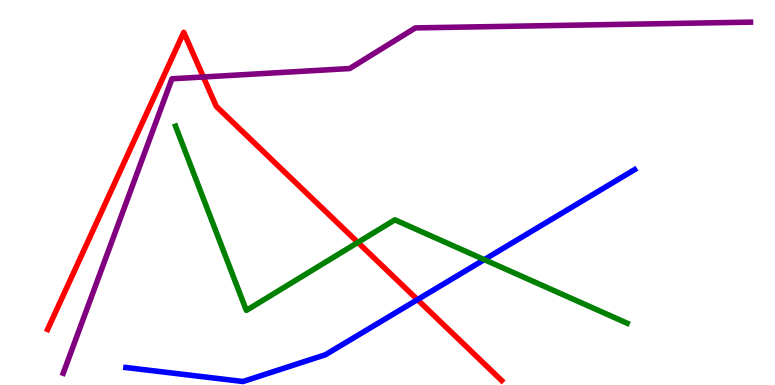[{'lines': ['blue', 'red'], 'intersections': [{'x': 5.39, 'y': 2.22}]}, {'lines': ['green', 'red'], 'intersections': [{'x': 4.62, 'y': 3.7}]}, {'lines': ['purple', 'red'], 'intersections': [{'x': 2.62, 'y': 8.0}]}, {'lines': ['blue', 'green'], 'intersections': [{'x': 6.25, 'y': 3.26}]}, {'lines': ['blue', 'purple'], 'intersections': []}, {'lines': ['green', 'purple'], 'intersections': []}]